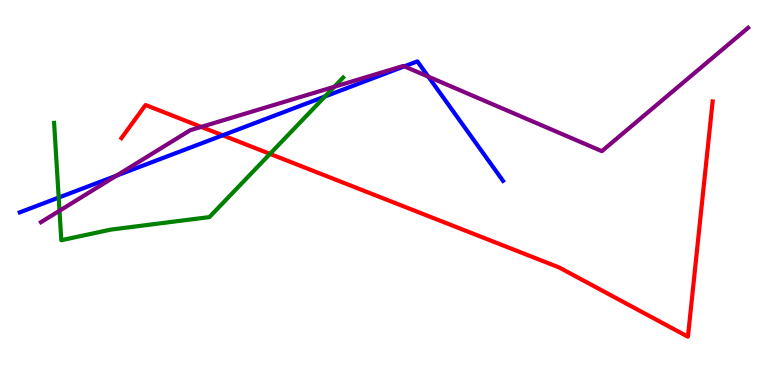[{'lines': ['blue', 'red'], 'intersections': [{'x': 2.87, 'y': 6.49}]}, {'lines': ['green', 'red'], 'intersections': [{'x': 3.48, 'y': 6.0}]}, {'lines': ['purple', 'red'], 'intersections': [{'x': 2.6, 'y': 6.7}]}, {'lines': ['blue', 'green'], 'intersections': [{'x': 0.757, 'y': 4.87}, {'x': 4.19, 'y': 7.49}]}, {'lines': ['blue', 'purple'], 'intersections': [{'x': 1.5, 'y': 5.44}, {'x': 5.22, 'y': 8.28}, {'x': 5.53, 'y': 8.01}]}, {'lines': ['green', 'purple'], 'intersections': [{'x': 0.768, 'y': 4.53}, {'x': 4.31, 'y': 7.75}]}]